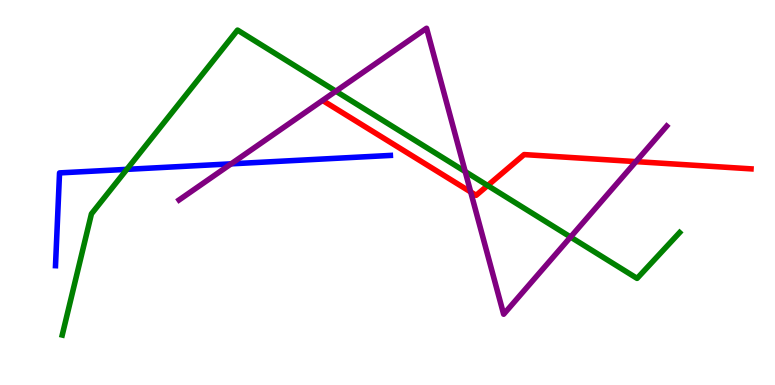[{'lines': ['blue', 'red'], 'intersections': []}, {'lines': ['green', 'red'], 'intersections': [{'x': 6.29, 'y': 5.18}]}, {'lines': ['purple', 'red'], 'intersections': [{'x': 6.07, 'y': 5.01}, {'x': 8.21, 'y': 5.8}]}, {'lines': ['blue', 'green'], 'intersections': [{'x': 1.64, 'y': 5.6}]}, {'lines': ['blue', 'purple'], 'intersections': [{'x': 2.98, 'y': 5.74}]}, {'lines': ['green', 'purple'], 'intersections': [{'x': 4.33, 'y': 7.63}, {'x': 6.0, 'y': 5.54}, {'x': 7.36, 'y': 3.84}]}]